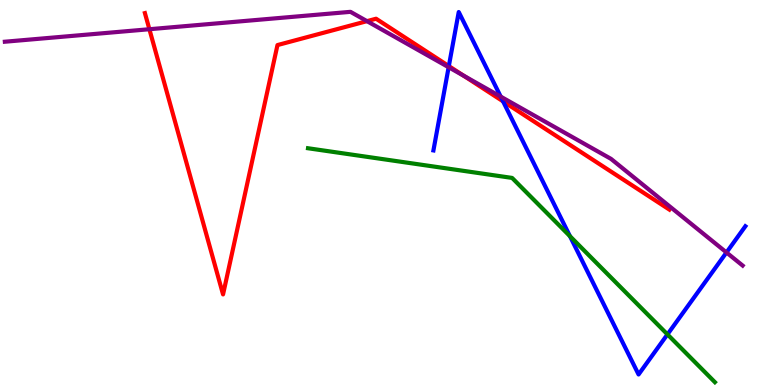[{'lines': ['blue', 'red'], 'intersections': [{'x': 5.79, 'y': 8.28}, {'x': 6.49, 'y': 7.37}]}, {'lines': ['green', 'red'], 'intersections': []}, {'lines': ['purple', 'red'], 'intersections': [{'x': 1.93, 'y': 9.24}, {'x': 4.74, 'y': 9.45}, {'x': 5.98, 'y': 8.04}]}, {'lines': ['blue', 'green'], 'intersections': [{'x': 7.35, 'y': 3.87}, {'x': 8.61, 'y': 1.31}]}, {'lines': ['blue', 'purple'], 'intersections': [{'x': 5.79, 'y': 8.25}, {'x': 6.46, 'y': 7.49}, {'x': 9.37, 'y': 3.44}]}, {'lines': ['green', 'purple'], 'intersections': []}]